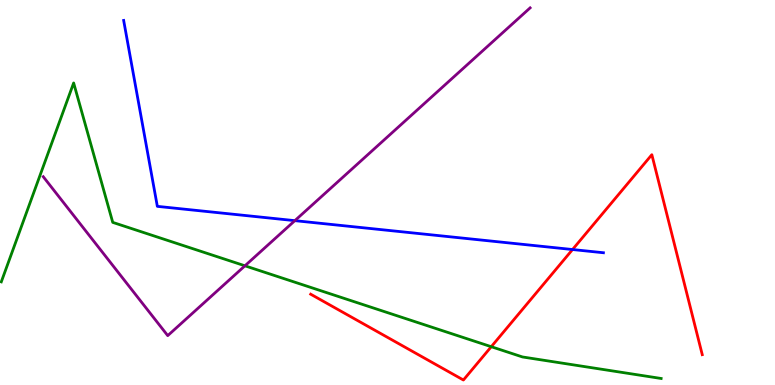[{'lines': ['blue', 'red'], 'intersections': [{'x': 7.39, 'y': 3.52}]}, {'lines': ['green', 'red'], 'intersections': [{'x': 6.34, 'y': 0.995}]}, {'lines': ['purple', 'red'], 'intersections': []}, {'lines': ['blue', 'green'], 'intersections': []}, {'lines': ['blue', 'purple'], 'intersections': [{'x': 3.8, 'y': 4.27}]}, {'lines': ['green', 'purple'], 'intersections': [{'x': 3.16, 'y': 3.1}]}]